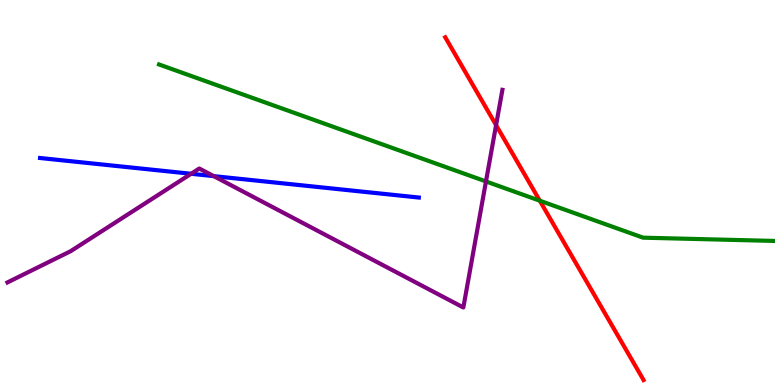[{'lines': ['blue', 'red'], 'intersections': []}, {'lines': ['green', 'red'], 'intersections': [{'x': 6.97, 'y': 4.79}]}, {'lines': ['purple', 'red'], 'intersections': [{'x': 6.4, 'y': 6.75}]}, {'lines': ['blue', 'green'], 'intersections': []}, {'lines': ['blue', 'purple'], 'intersections': [{'x': 2.47, 'y': 5.49}, {'x': 2.76, 'y': 5.43}]}, {'lines': ['green', 'purple'], 'intersections': [{'x': 6.27, 'y': 5.29}]}]